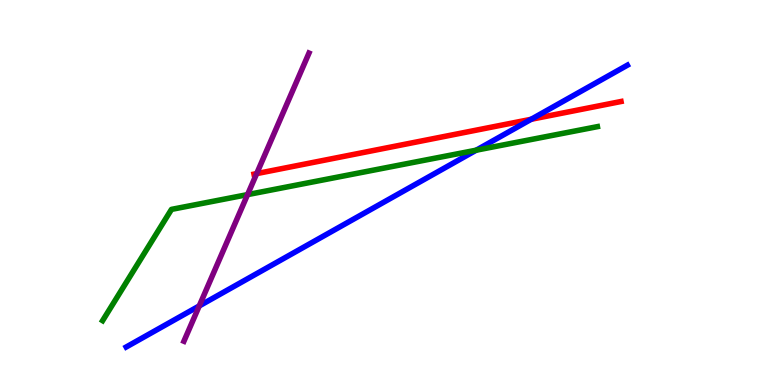[{'lines': ['blue', 'red'], 'intersections': [{'x': 6.85, 'y': 6.9}]}, {'lines': ['green', 'red'], 'intersections': []}, {'lines': ['purple', 'red'], 'intersections': [{'x': 3.31, 'y': 5.49}]}, {'lines': ['blue', 'green'], 'intersections': [{'x': 6.14, 'y': 6.1}]}, {'lines': ['blue', 'purple'], 'intersections': [{'x': 2.57, 'y': 2.05}]}, {'lines': ['green', 'purple'], 'intersections': [{'x': 3.19, 'y': 4.95}]}]